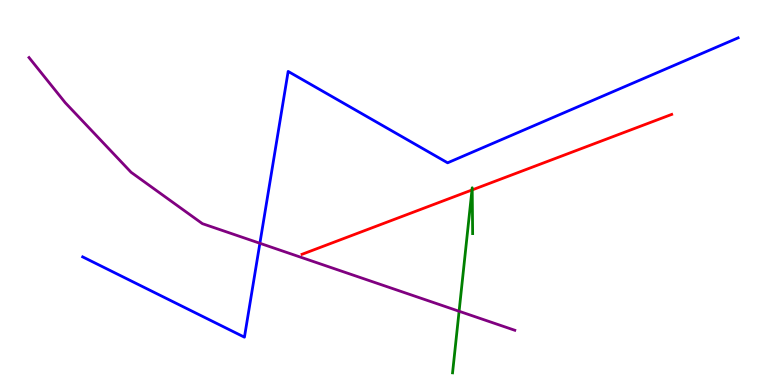[{'lines': ['blue', 'red'], 'intersections': []}, {'lines': ['green', 'red'], 'intersections': [{'x': 6.09, 'y': 5.07}, {'x': 6.09, 'y': 5.07}]}, {'lines': ['purple', 'red'], 'intersections': []}, {'lines': ['blue', 'green'], 'intersections': []}, {'lines': ['blue', 'purple'], 'intersections': [{'x': 3.35, 'y': 3.68}]}, {'lines': ['green', 'purple'], 'intersections': [{'x': 5.92, 'y': 1.92}]}]